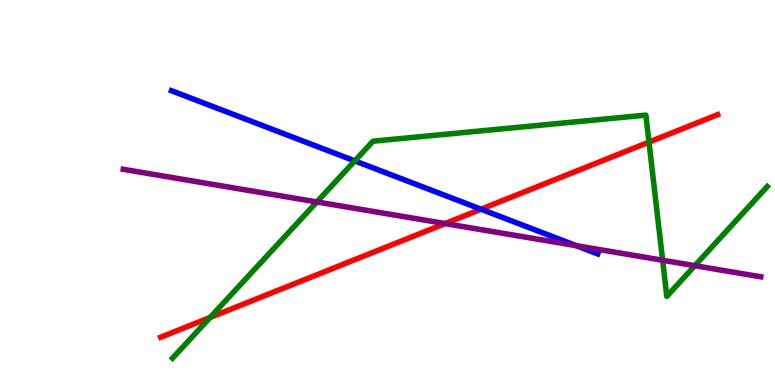[{'lines': ['blue', 'red'], 'intersections': [{'x': 6.21, 'y': 4.57}]}, {'lines': ['green', 'red'], 'intersections': [{'x': 2.71, 'y': 1.75}, {'x': 8.37, 'y': 6.31}]}, {'lines': ['purple', 'red'], 'intersections': [{'x': 5.74, 'y': 4.19}]}, {'lines': ['blue', 'green'], 'intersections': [{'x': 4.58, 'y': 5.82}]}, {'lines': ['blue', 'purple'], 'intersections': [{'x': 7.44, 'y': 3.62}]}, {'lines': ['green', 'purple'], 'intersections': [{'x': 4.09, 'y': 4.75}, {'x': 8.55, 'y': 3.24}, {'x': 8.97, 'y': 3.1}]}]